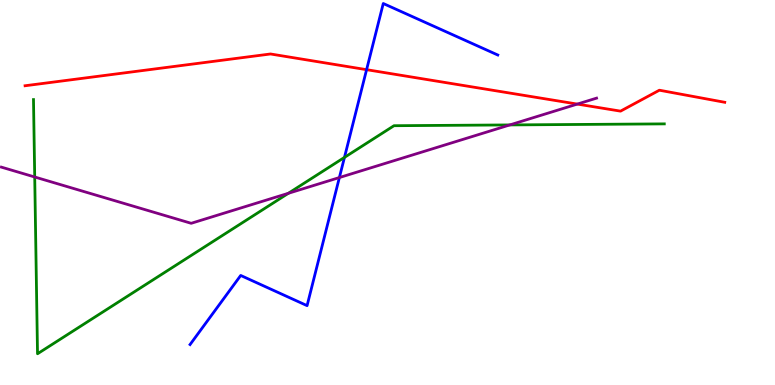[{'lines': ['blue', 'red'], 'intersections': [{'x': 4.73, 'y': 8.19}]}, {'lines': ['green', 'red'], 'intersections': []}, {'lines': ['purple', 'red'], 'intersections': [{'x': 7.45, 'y': 7.3}]}, {'lines': ['blue', 'green'], 'intersections': [{'x': 4.44, 'y': 5.91}]}, {'lines': ['blue', 'purple'], 'intersections': [{'x': 4.38, 'y': 5.39}]}, {'lines': ['green', 'purple'], 'intersections': [{'x': 0.448, 'y': 5.4}, {'x': 3.72, 'y': 4.98}, {'x': 6.58, 'y': 6.76}]}]